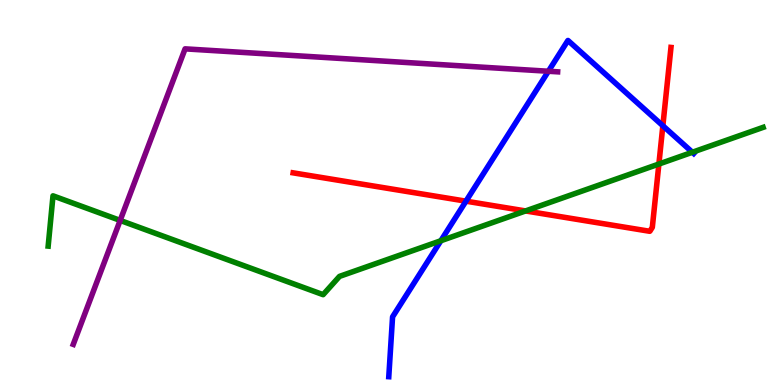[{'lines': ['blue', 'red'], 'intersections': [{'x': 6.01, 'y': 4.77}, {'x': 8.55, 'y': 6.73}]}, {'lines': ['green', 'red'], 'intersections': [{'x': 6.78, 'y': 4.52}, {'x': 8.5, 'y': 5.74}]}, {'lines': ['purple', 'red'], 'intersections': []}, {'lines': ['blue', 'green'], 'intersections': [{'x': 5.69, 'y': 3.75}, {'x': 8.93, 'y': 6.05}]}, {'lines': ['blue', 'purple'], 'intersections': [{'x': 7.08, 'y': 8.15}]}, {'lines': ['green', 'purple'], 'intersections': [{'x': 1.55, 'y': 4.28}]}]